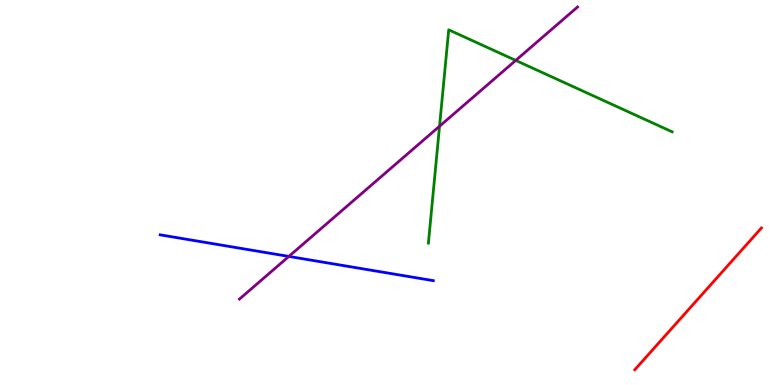[{'lines': ['blue', 'red'], 'intersections': []}, {'lines': ['green', 'red'], 'intersections': []}, {'lines': ['purple', 'red'], 'intersections': []}, {'lines': ['blue', 'green'], 'intersections': []}, {'lines': ['blue', 'purple'], 'intersections': [{'x': 3.73, 'y': 3.34}]}, {'lines': ['green', 'purple'], 'intersections': [{'x': 5.67, 'y': 6.72}, {'x': 6.65, 'y': 8.43}]}]